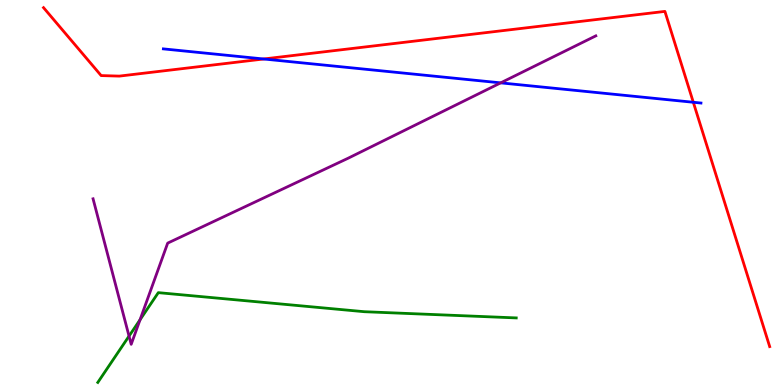[{'lines': ['blue', 'red'], 'intersections': [{'x': 3.4, 'y': 8.47}, {'x': 8.95, 'y': 7.34}]}, {'lines': ['green', 'red'], 'intersections': []}, {'lines': ['purple', 'red'], 'intersections': []}, {'lines': ['blue', 'green'], 'intersections': []}, {'lines': ['blue', 'purple'], 'intersections': [{'x': 6.46, 'y': 7.85}]}, {'lines': ['green', 'purple'], 'intersections': [{'x': 1.66, 'y': 1.27}, {'x': 1.81, 'y': 1.7}]}]